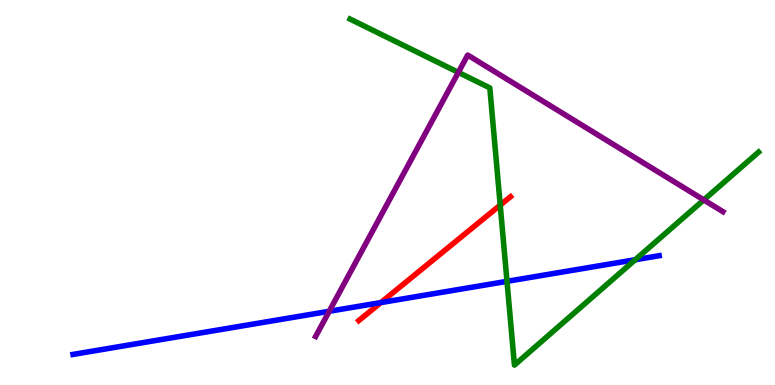[{'lines': ['blue', 'red'], 'intersections': [{'x': 4.91, 'y': 2.14}]}, {'lines': ['green', 'red'], 'intersections': [{'x': 6.45, 'y': 4.67}]}, {'lines': ['purple', 'red'], 'intersections': []}, {'lines': ['blue', 'green'], 'intersections': [{'x': 6.54, 'y': 2.69}, {'x': 8.2, 'y': 3.25}]}, {'lines': ['blue', 'purple'], 'intersections': [{'x': 4.25, 'y': 1.91}]}, {'lines': ['green', 'purple'], 'intersections': [{'x': 5.91, 'y': 8.12}, {'x': 9.08, 'y': 4.81}]}]